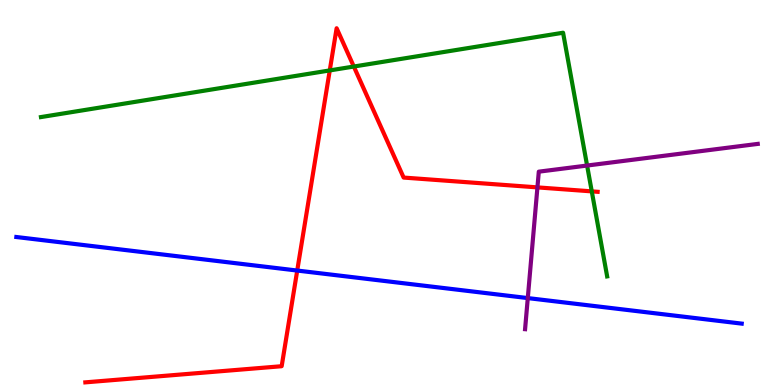[{'lines': ['blue', 'red'], 'intersections': [{'x': 3.84, 'y': 2.97}]}, {'lines': ['green', 'red'], 'intersections': [{'x': 4.26, 'y': 8.17}, {'x': 4.57, 'y': 8.27}, {'x': 7.64, 'y': 5.03}]}, {'lines': ['purple', 'red'], 'intersections': [{'x': 6.93, 'y': 5.13}]}, {'lines': ['blue', 'green'], 'intersections': []}, {'lines': ['blue', 'purple'], 'intersections': [{'x': 6.81, 'y': 2.26}]}, {'lines': ['green', 'purple'], 'intersections': [{'x': 7.58, 'y': 5.7}]}]